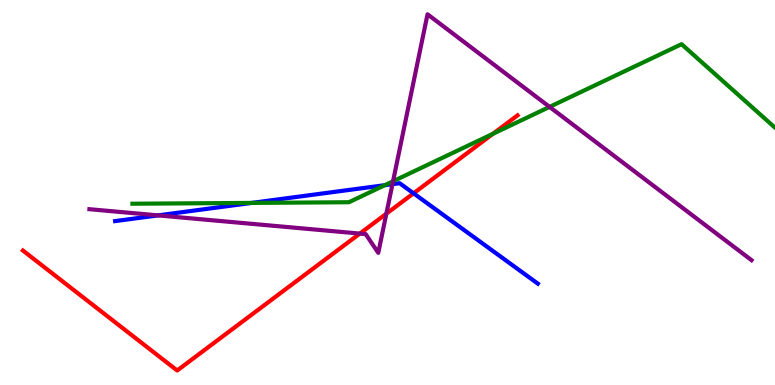[{'lines': ['blue', 'red'], 'intersections': [{'x': 5.34, 'y': 4.98}]}, {'lines': ['green', 'red'], 'intersections': [{'x': 6.36, 'y': 6.52}]}, {'lines': ['purple', 'red'], 'intersections': [{'x': 4.64, 'y': 3.93}, {'x': 4.99, 'y': 4.45}]}, {'lines': ['blue', 'green'], 'intersections': [{'x': 3.25, 'y': 4.73}, {'x': 4.97, 'y': 5.19}]}, {'lines': ['blue', 'purple'], 'intersections': [{'x': 2.04, 'y': 4.41}, {'x': 5.06, 'y': 5.22}]}, {'lines': ['green', 'purple'], 'intersections': [{'x': 5.07, 'y': 5.29}, {'x': 7.09, 'y': 7.22}]}]